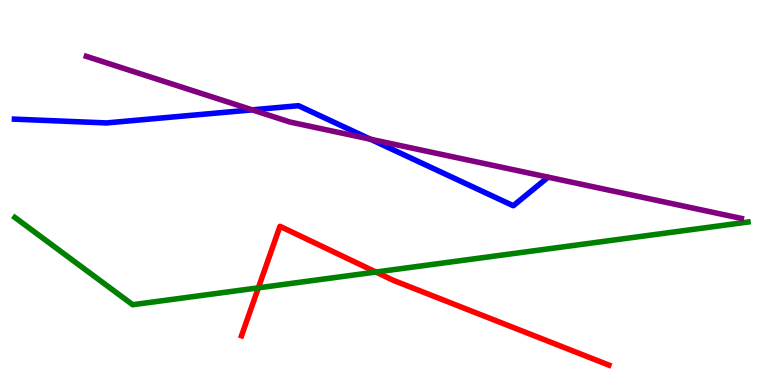[{'lines': ['blue', 'red'], 'intersections': []}, {'lines': ['green', 'red'], 'intersections': [{'x': 3.33, 'y': 2.52}, {'x': 4.85, 'y': 2.93}]}, {'lines': ['purple', 'red'], 'intersections': []}, {'lines': ['blue', 'green'], 'intersections': []}, {'lines': ['blue', 'purple'], 'intersections': [{'x': 3.25, 'y': 7.15}, {'x': 4.78, 'y': 6.38}]}, {'lines': ['green', 'purple'], 'intersections': []}]